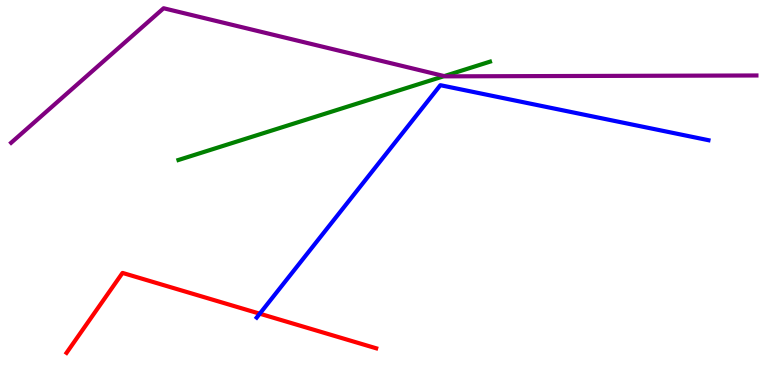[{'lines': ['blue', 'red'], 'intersections': [{'x': 3.35, 'y': 1.85}]}, {'lines': ['green', 'red'], 'intersections': []}, {'lines': ['purple', 'red'], 'intersections': []}, {'lines': ['blue', 'green'], 'intersections': []}, {'lines': ['blue', 'purple'], 'intersections': []}, {'lines': ['green', 'purple'], 'intersections': [{'x': 5.73, 'y': 8.02}]}]